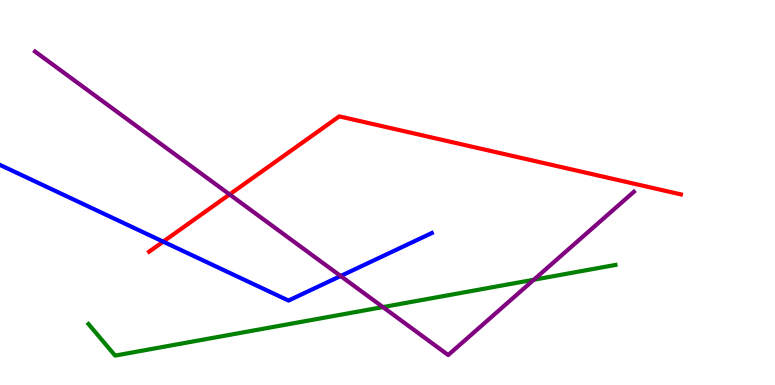[{'lines': ['blue', 'red'], 'intersections': [{'x': 2.11, 'y': 3.72}]}, {'lines': ['green', 'red'], 'intersections': []}, {'lines': ['purple', 'red'], 'intersections': [{'x': 2.96, 'y': 4.95}]}, {'lines': ['blue', 'green'], 'intersections': []}, {'lines': ['blue', 'purple'], 'intersections': [{'x': 4.4, 'y': 2.83}]}, {'lines': ['green', 'purple'], 'intersections': [{'x': 4.94, 'y': 2.02}, {'x': 6.89, 'y': 2.73}]}]